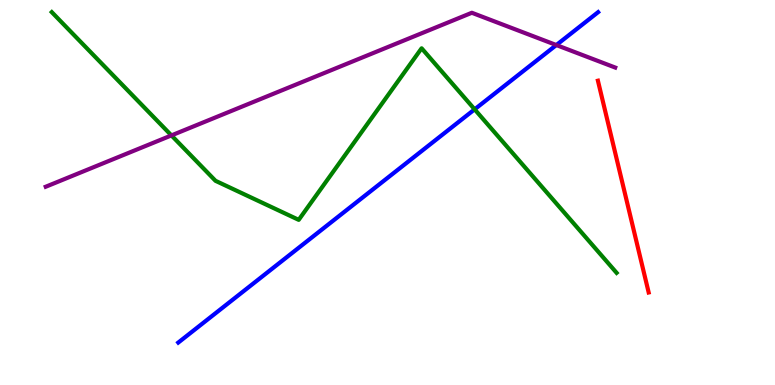[{'lines': ['blue', 'red'], 'intersections': []}, {'lines': ['green', 'red'], 'intersections': []}, {'lines': ['purple', 'red'], 'intersections': []}, {'lines': ['blue', 'green'], 'intersections': [{'x': 6.12, 'y': 7.16}]}, {'lines': ['blue', 'purple'], 'intersections': [{'x': 7.18, 'y': 8.83}]}, {'lines': ['green', 'purple'], 'intersections': [{'x': 2.21, 'y': 6.48}]}]